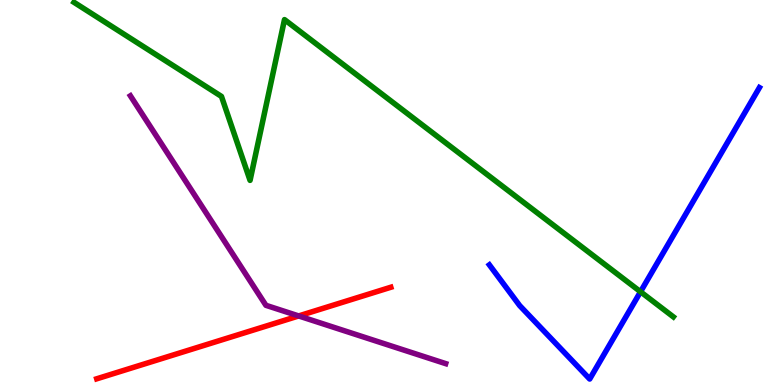[{'lines': ['blue', 'red'], 'intersections': []}, {'lines': ['green', 'red'], 'intersections': []}, {'lines': ['purple', 'red'], 'intersections': [{'x': 3.85, 'y': 1.79}]}, {'lines': ['blue', 'green'], 'intersections': [{'x': 8.26, 'y': 2.42}]}, {'lines': ['blue', 'purple'], 'intersections': []}, {'lines': ['green', 'purple'], 'intersections': []}]